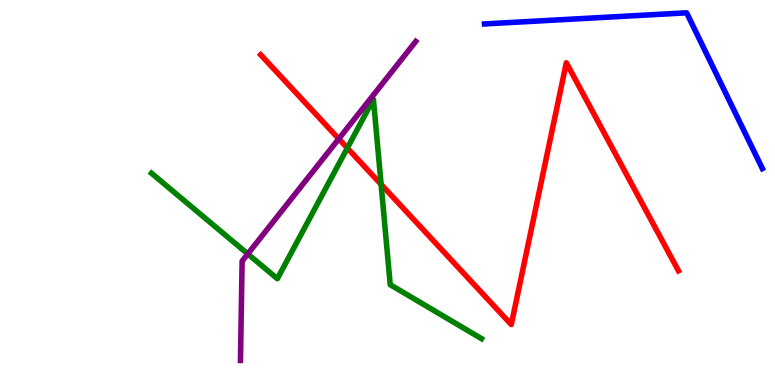[{'lines': ['blue', 'red'], 'intersections': []}, {'lines': ['green', 'red'], 'intersections': [{'x': 4.48, 'y': 6.15}, {'x': 4.92, 'y': 5.21}]}, {'lines': ['purple', 'red'], 'intersections': [{'x': 4.37, 'y': 6.39}]}, {'lines': ['blue', 'green'], 'intersections': []}, {'lines': ['blue', 'purple'], 'intersections': []}, {'lines': ['green', 'purple'], 'intersections': [{'x': 3.2, 'y': 3.4}]}]